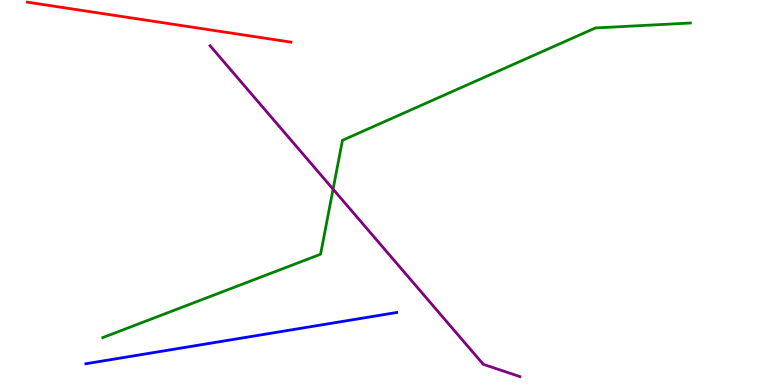[{'lines': ['blue', 'red'], 'intersections': []}, {'lines': ['green', 'red'], 'intersections': []}, {'lines': ['purple', 'red'], 'intersections': []}, {'lines': ['blue', 'green'], 'intersections': []}, {'lines': ['blue', 'purple'], 'intersections': []}, {'lines': ['green', 'purple'], 'intersections': [{'x': 4.3, 'y': 5.09}]}]